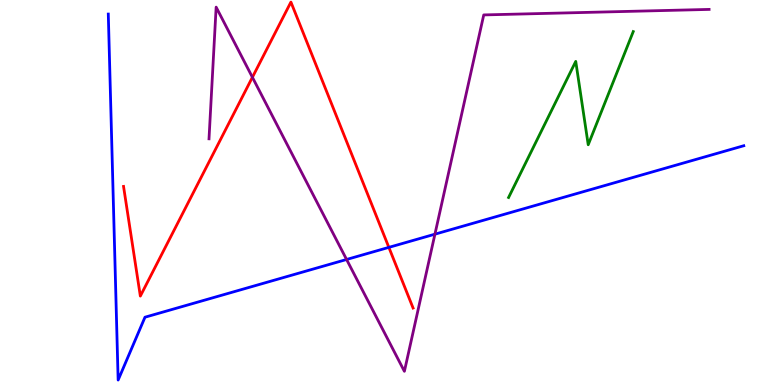[{'lines': ['blue', 'red'], 'intersections': [{'x': 5.02, 'y': 3.57}]}, {'lines': ['green', 'red'], 'intersections': []}, {'lines': ['purple', 'red'], 'intersections': [{'x': 3.26, 'y': 7.99}]}, {'lines': ['blue', 'green'], 'intersections': []}, {'lines': ['blue', 'purple'], 'intersections': [{'x': 4.47, 'y': 3.26}, {'x': 5.61, 'y': 3.92}]}, {'lines': ['green', 'purple'], 'intersections': []}]